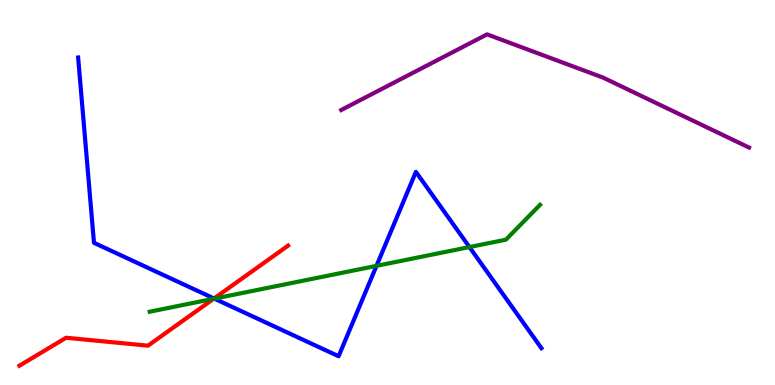[{'lines': ['blue', 'red'], 'intersections': [{'x': 2.76, 'y': 2.25}]}, {'lines': ['green', 'red'], 'intersections': [{'x': 2.76, 'y': 2.24}]}, {'lines': ['purple', 'red'], 'intersections': []}, {'lines': ['blue', 'green'], 'intersections': [{'x': 2.77, 'y': 2.24}, {'x': 4.86, 'y': 3.09}, {'x': 6.06, 'y': 3.58}]}, {'lines': ['blue', 'purple'], 'intersections': []}, {'lines': ['green', 'purple'], 'intersections': []}]